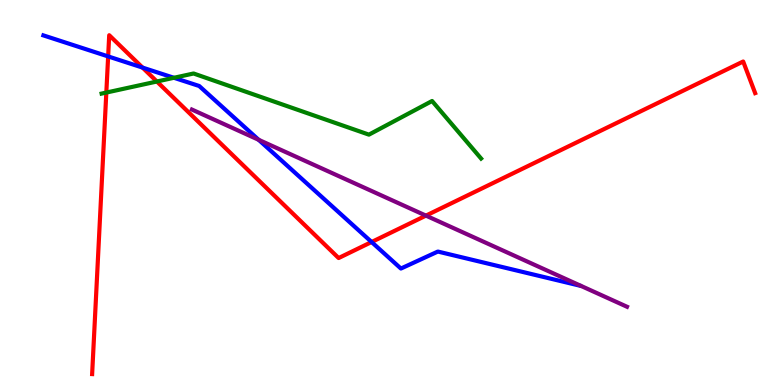[{'lines': ['blue', 'red'], 'intersections': [{'x': 1.4, 'y': 8.53}, {'x': 1.84, 'y': 8.24}, {'x': 4.79, 'y': 3.71}]}, {'lines': ['green', 'red'], 'intersections': [{'x': 1.37, 'y': 7.6}, {'x': 2.02, 'y': 7.88}]}, {'lines': ['purple', 'red'], 'intersections': [{'x': 5.5, 'y': 4.4}]}, {'lines': ['blue', 'green'], 'intersections': [{'x': 2.24, 'y': 7.98}]}, {'lines': ['blue', 'purple'], 'intersections': [{'x': 3.34, 'y': 6.37}]}, {'lines': ['green', 'purple'], 'intersections': []}]